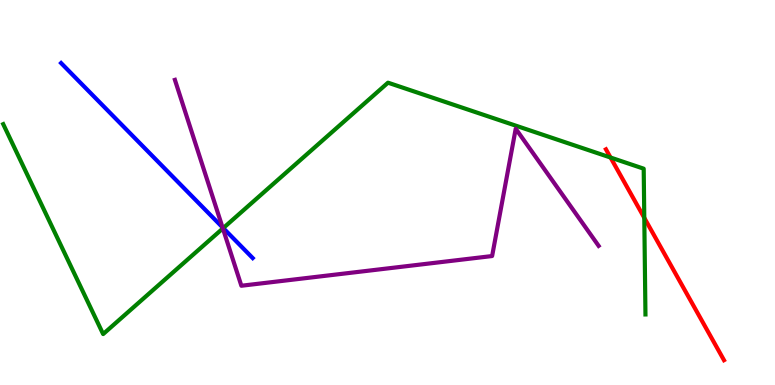[{'lines': ['blue', 'red'], 'intersections': []}, {'lines': ['green', 'red'], 'intersections': [{'x': 7.88, 'y': 5.91}, {'x': 8.31, 'y': 4.34}]}, {'lines': ['purple', 'red'], 'intersections': []}, {'lines': ['blue', 'green'], 'intersections': [{'x': 2.88, 'y': 4.08}]}, {'lines': ['blue', 'purple'], 'intersections': [{'x': 2.87, 'y': 4.1}]}, {'lines': ['green', 'purple'], 'intersections': [{'x': 2.88, 'y': 4.07}]}]